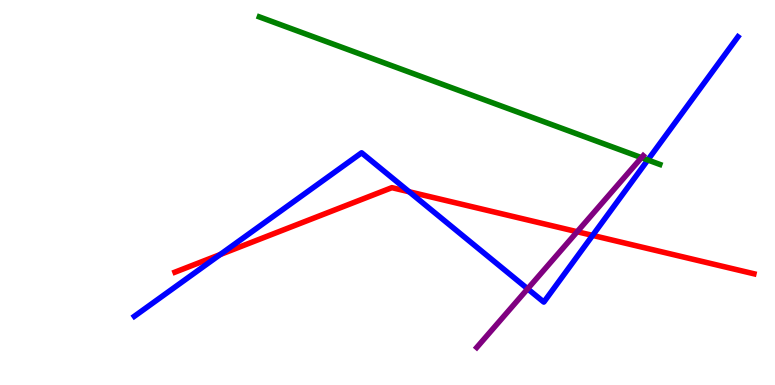[{'lines': ['blue', 'red'], 'intersections': [{'x': 2.84, 'y': 3.39}, {'x': 5.28, 'y': 5.02}, {'x': 7.65, 'y': 3.89}]}, {'lines': ['green', 'red'], 'intersections': []}, {'lines': ['purple', 'red'], 'intersections': [{'x': 7.45, 'y': 3.98}]}, {'lines': ['blue', 'green'], 'intersections': [{'x': 8.36, 'y': 5.84}]}, {'lines': ['blue', 'purple'], 'intersections': [{'x': 6.81, 'y': 2.5}]}, {'lines': ['green', 'purple'], 'intersections': [{'x': 8.28, 'y': 5.91}]}]